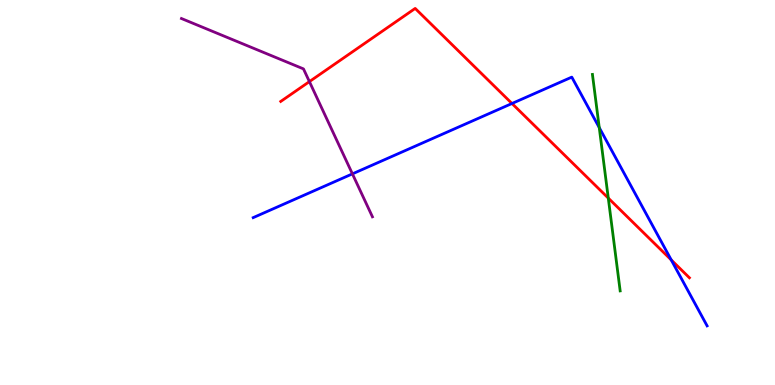[{'lines': ['blue', 'red'], 'intersections': [{'x': 6.61, 'y': 7.31}, {'x': 8.66, 'y': 3.25}]}, {'lines': ['green', 'red'], 'intersections': [{'x': 7.85, 'y': 4.85}]}, {'lines': ['purple', 'red'], 'intersections': [{'x': 3.99, 'y': 7.88}]}, {'lines': ['blue', 'green'], 'intersections': [{'x': 7.73, 'y': 6.69}]}, {'lines': ['blue', 'purple'], 'intersections': [{'x': 4.55, 'y': 5.48}]}, {'lines': ['green', 'purple'], 'intersections': []}]